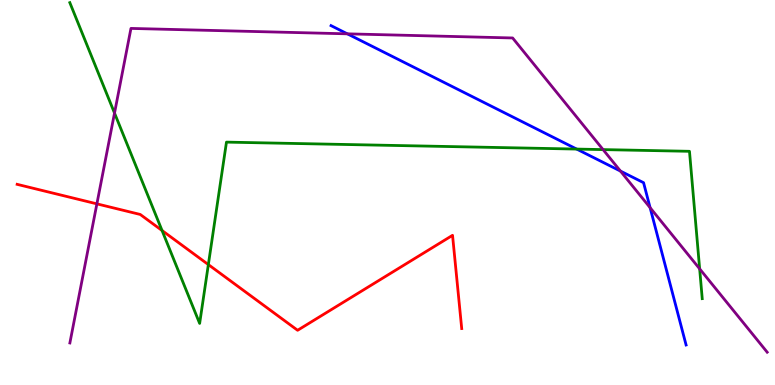[{'lines': ['blue', 'red'], 'intersections': []}, {'lines': ['green', 'red'], 'intersections': [{'x': 2.09, 'y': 4.01}, {'x': 2.69, 'y': 3.13}]}, {'lines': ['purple', 'red'], 'intersections': [{'x': 1.25, 'y': 4.71}]}, {'lines': ['blue', 'green'], 'intersections': [{'x': 7.44, 'y': 6.13}]}, {'lines': ['blue', 'purple'], 'intersections': [{'x': 4.48, 'y': 9.12}, {'x': 8.01, 'y': 5.56}, {'x': 8.39, 'y': 4.61}]}, {'lines': ['green', 'purple'], 'intersections': [{'x': 1.48, 'y': 7.06}, {'x': 7.78, 'y': 6.11}, {'x': 9.03, 'y': 3.02}]}]